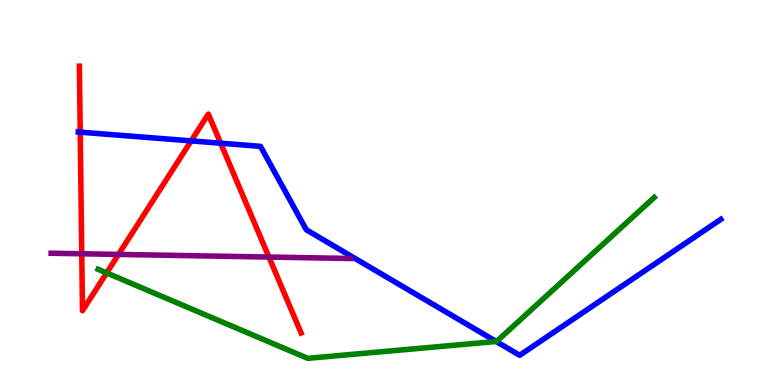[{'lines': ['blue', 'red'], 'intersections': [{'x': 1.04, 'y': 6.57}, {'x': 2.47, 'y': 6.34}, {'x': 2.85, 'y': 6.28}]}, {'lines': ['green', 'red'], 'intersections': [{'x': 1.38, 'y': 2.91}]}, {'lines': ['purple', 'red'], 'intersections': [{'x': 1.05, 'y': 3.41}, {'x': 1.53, 'y': 3.39}, {'x': 3.47, 'y': 3.32}]}, {'lines': ['blue', 'green'], 'intersections': [{'x': 6.4, 'y': 1.13}]}, {'lines': ['blue', 'purple'], 'intersections': []}, {'lines': ['green', 'purple'], 'intersections': []}]